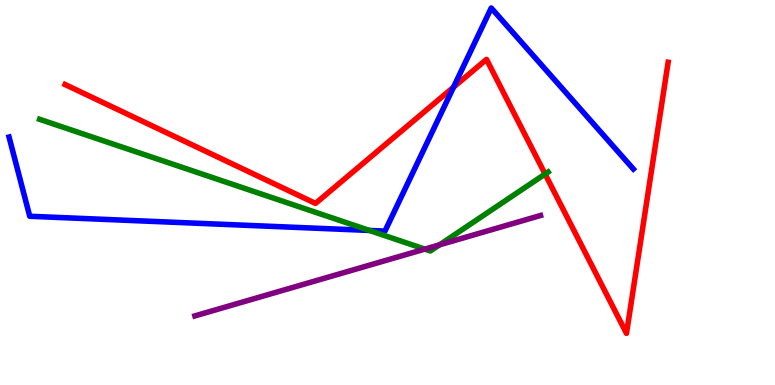[{'lines': ['blue', 'red'], 'intersections': [{'x': 5.85, 'y': 7.74}]}, {'lines': ['green', 'red'], 'intersections': [{'x': 7.03, 'y': 5.48}]}, {'lines': ['purple', 'red'], 'intersections': []}, {'lines': ['blue', 'green'], 'intersections': [{'x': 4.77, 'y': 4.01}]}, {'lines': ['blue', 'purple'], 'intersections': []}, {'lines': ['green', 'purple'], 'intersections': [{'x': 5.48, 'y': 3.53}, {'x': 5.67, 'y': 3.64}]}]